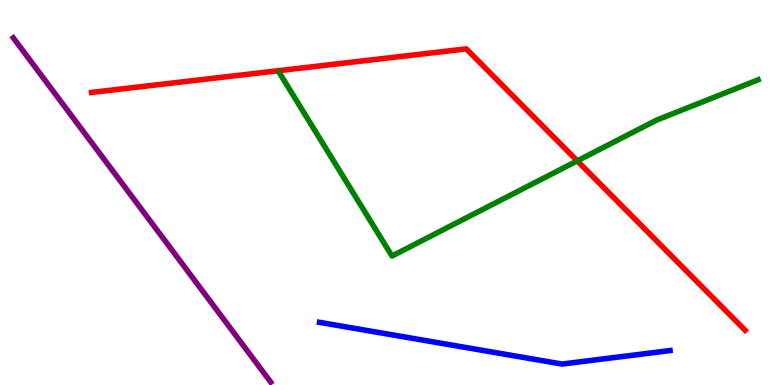[{'lines': ['blue', 'red'], 'intersections': []}, {'lines': ['green', 'red'], 'intersections': [{'x': 7.45, 'y': 5.82}]}, {'lines': ['purple', 'red'], 'intersections': []}, {'lines': ['blue', 'green'], 'intersections': []}, {'lines': ['blue', 'purple'], 'intersections': []}, {'lines': ['green', 'purple'], 'intersections': []}]